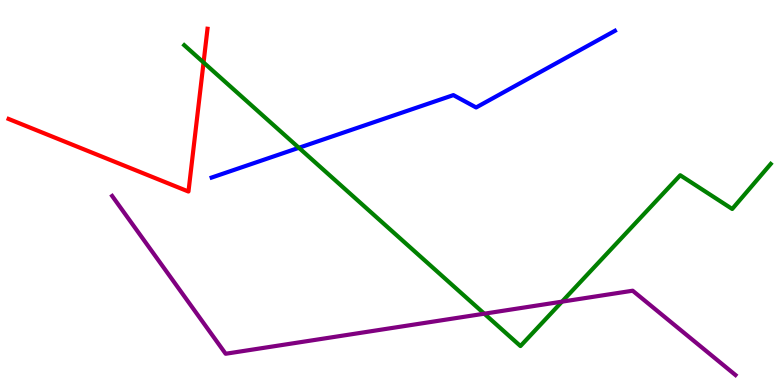[{'lines': ['blue', 'red'], 'intersections': []}, {'lines': ['green', 'red'], 'intersections': [{'x': 2.63, 'y': 8.38}]}, {'lines': ['purple', 'red'], 'intersections': []}, {'lines': ['blue', 'green'], 'intersections': [{'x': 3.86, 'y': 6.16}]}, {'lines': ['blue', 'purple'], 'intersections': []}, {'lines': ['green', 'purple'], 'intersections': [{'x': 6.25, 'y': 1.85}, {'x': 7.25, 'y': 2.16}]}]